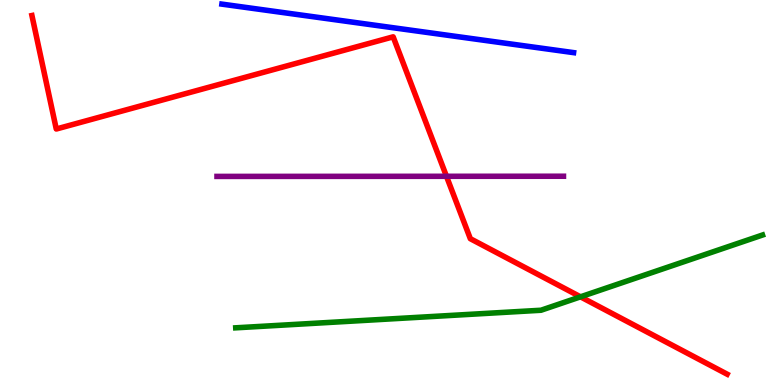[{'lines': ['blue', 'red'], 'intersections': []}, {'lines': ['green', 'red'], 'intersections': [{'x': 7.49, 'y': 2.29}]}, {'lines': ['purple', 'red'], 'intersections': [{'x': 5.76, 'y': 5.42}]}, {'lines': ['blue', 'green'], 'intersections': []}, {'lines': ['blue', 'purple'], 'intersections': []}, {'lines': ['green', 'purple'], 'intersections': []}]